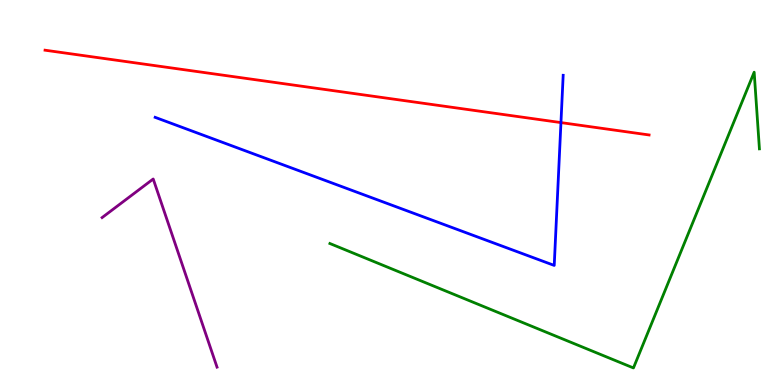[{'lines': ['blue', 'red'], 'intersections': [{'x': 7.24, 'y': 6.82}]}, {'lines': ['green', 'red'], 'intersections': []}, {'lines': ['purple', 'red'], 'intersections': []}, {'lines': ['blue', 'green'], 'intersections': []}, {'lines': ['blue', 'purple'], 'intersections': []}, {'lines': ['green', 'purple'], 'intersections': []}]